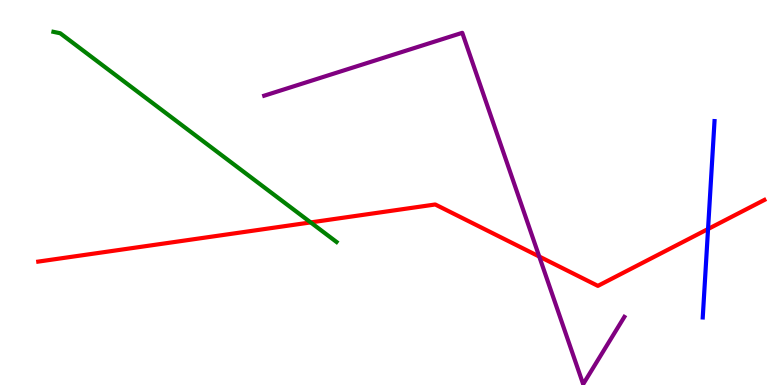[{'lines': ['blue', 'red'], 'intersections': [{'x': 9.14, 'y': 4.05}]}, {'lines': ['green', 'red'], 'intersections': [{'x': 4.01, 'y': 4.22}]}, {'lines': ['purple', 'red'], 'intersections': [{'x': 6.96, 'y': 3.34}]}, {'lines': ['blue', 'green'], 'intersections': []}, {'lines': ['blue', 'purple'], 'intersections': []}, {'lines': ['green', 'purple'], 'intersections': []}]